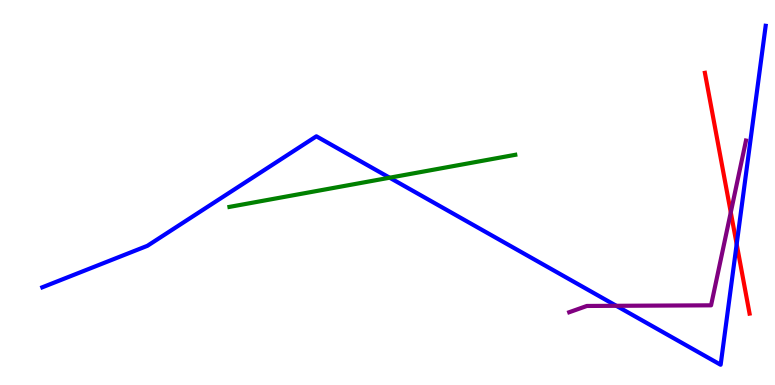[{'lines': ['blue', 'red'], 'intersections': [{'x': 9.51, 'y': 3.66}]}, {'lines': ['green', 'red'], 'intersections': []}, {'lines': ['purple', 'red'], 'intersections': [{'x': 9.43, 'y': 4.48}]}, {'lines': ['blue', 'green'], 'intersections': [{'x': 5.03, 'y': 5.38}]}, {'lines': ['blue', 'purple'], 'intersections': [{'x': 7.95, 'y': 2.06}]}, {'lines': ['green', 'purple'], 'intersections': []}]